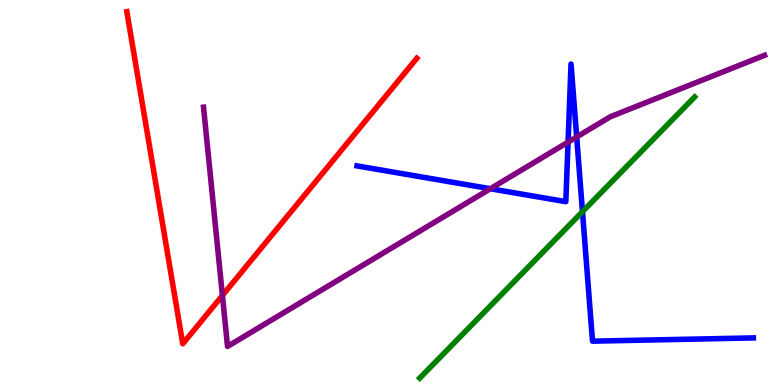[{'lines': ['blue', 'red'], 'intersections': []}, {'lines': ['green', 'red'], 'intersections': []}, {'lines': ['purple', 'red'], 'intersections': [{'x': 2.87, 'y': 2.33}]}, {'lines': ['blue', 'green'], 'intersections': [{'x': 7.52, 'y': 4.5}]}, {'lines': ['blue', 'purple'], 'intersections': [{'x': 6.33, 'y': 5.1}, {'x': 7.33, 'y': 6.31}, {'x': 7.44, 'y': 6.44}]}, {'lines': ['green', 'purple'], 'intersections': []}]